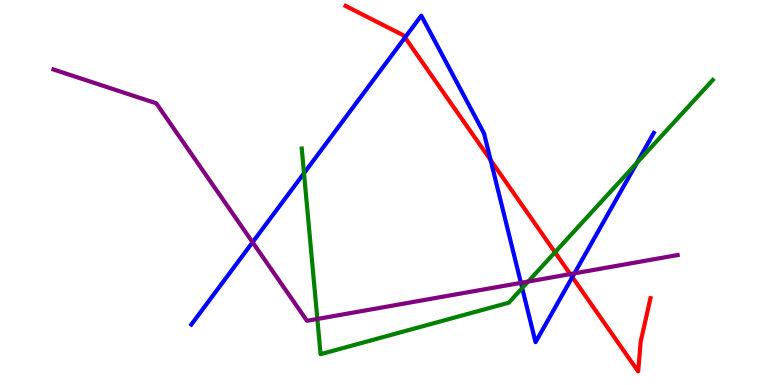[{'lines': ['blue', 'red'], 'intersections': [{'x': 5.23, 'y': 9.03}, {'x': 6.33, 'y': 5.84}, {'x': 7.38, 'y': 2.8}]}, {'lines': ['green', 'red'], 'intersections': [{'x': 7.16, 'y': 3.45}]}, {'lines': ['purple', 'red'], 'intersections': [{'x': 7.36, 'y': 2.88}]}, {'lines': ['blue', 'green'], 'intersections': [{'x': 3.92, 'y': 5.5}, {'x': 6.74, 'y': 2.52}, {'x': 8.22, 'y': 5.77}]}, {'lines': ['blue', 'purple'], 'intersections': [{'x': 3.26, 'y': 3.71}, {'x': 6.72, 'y': 2.65}, {'x': 7.41, 'y': 2.9}]}, {'lines': ['green', 'purple'], 'intersections': [{'x': 4.09, 'y': 1.72}, {'x': 6.81, 'y': 2.69}]}]